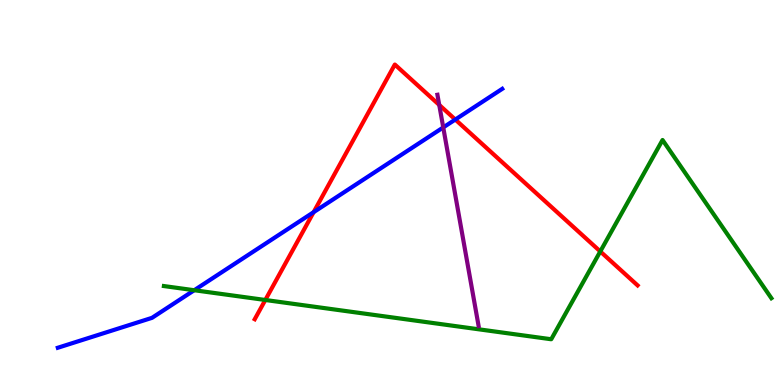[{'lines': ['blue', 'red'], 'intersections': [{'x': 4.05, 'y': 4.49}, {'x': 5.87, 'y': 6.89}]}, {'lines': ['green', 'red'], 'intersections': [{'x': 3.42, 'y': 2.21}, {'x': 7.75, 'y': 3.47}]}, {'lines': ['purple', 'red'], 'intersections': [{'x': 5.67, 'y': 7.27}]}, {'lines': ['blue', 'green'], 'intersections': [{'x': 2.51, 'y': 2.46}]}, {'lines': ['blue', 'purple'], 'intersections': [{'x': 5.72, 'y': 6.69}]}, {'lines': ['green', 'purple'], 'intersections': []}]